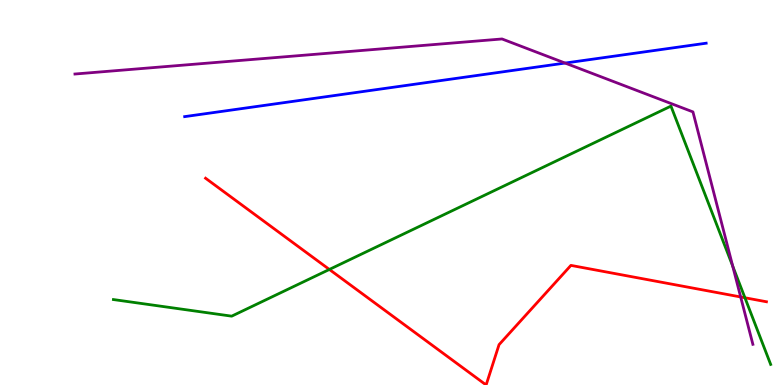[{'lines': ['blue', 'red'], 'intersections': []}, {'lines': ['green', 'red'], 'intersections': [{'x': 4.25, 'y': 3.0}, {'x': 9.61, 'y': 2.27}]}, {'lines': ['purple', 'red'], 'intersections': [{'x': 9.56, 'y': 2.29}]}, {'lines': ['blue', 'green'], 'intersections': []}, {'lines': ['blue', 'purple'], 'intersections': [{'x': 7.29, 'y': 8.36}]}, {'lines': ['green', 'purple'], 'intersections': [{'x': 9.45, 'y': 3.09}]}]